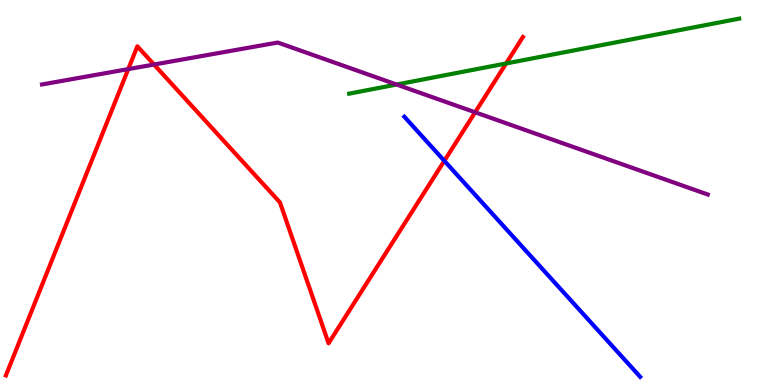[{'lines': ['blue', 'red'], 'intersections': [{'x': 5.73, 'y': 5.82}]}, {'lines': ['green', 'red'], 'intersections': [{'x': 6.53, 'y': 8.35}]}, {'lines': ['purple', 'red'], 'intersections': [{'x': 1.65, 'y': 8.2}, {'x': 1.99, 'y': 8.32}, {'x': 6.13, 'y': 7.08}]}, {'lines': ['blue', 'green'], 'intersections': []}, {'lines': ['blue', 'purple'], 'intersections': []}, {'lines': ['green', 'purple'], 'intersections': [{'x': 5.12, 'y': 7.8}]}]